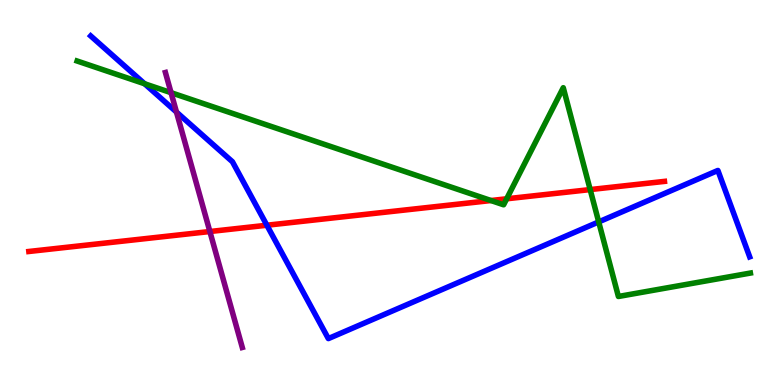[{'lines': ['blue', 'red'], 'intersections': [{'x': 3.44, 'y': 4.15}]}, {'lines': ['green', 'red'], 'intersections': [{'x': 6.33, 'y': 4.79}, {'x': 6.54, 'y': 4.84}, {'x': 7.62, 'y': 5.08}]}, {'lines': ['purple', 'red'], 'intersections': [{'x': 2.71, 'y': 3.99}]}, {'lines': ['blue', 'green'], 'intersections': [{'x': 1.87, 'y': 7.82}, {'x': 7.73, 'y': 4.24}]}, {'lines': ['blue', 'purple'], 'intersections': [{'x': 2.28, 'y': 7.09}]}, {'lines': ['green', 'purple'], 'intersections': [{'x': 2.21, 'y': 7.59}]}]